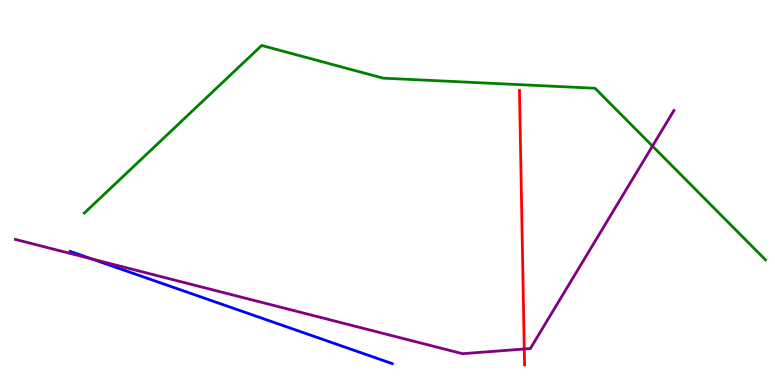[{'lines': ['blue', 'red'], 'intersections': []}, {'lines': ['green', 'red'], 'intersections': []}, {'lines': ['purple', 'red'], 'intersections': [{'x': 6.76, 'y': 0.935}]}, {'lines': ['blue', 'green'], 'intersections': []}, {'lines': ['blue', 'purple'], 'intersections': [{'x': 1.19, 'y': 3.27}]}, {'lines': ['green', 'purple'], 'intersections': [{'x': 8.42, 'y': 6.21}]}]